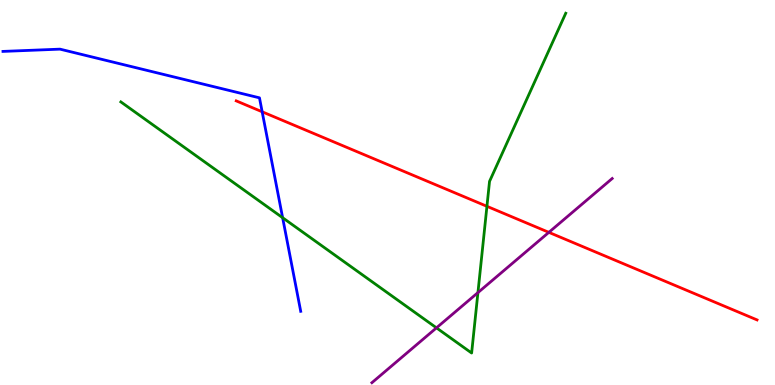[{'lines': ['blue', 'red'], 'intersections': [{'x': 3.38, 'y': 7.1}]}, {'lines': ['green', 'red'], 'intersections': [{'x': 6.28, 'y': 4.64}]}, {'lines': ['purple', 'red'], 'intersections': [{'x': 7.08, 'y': 3.96}]}, {'lines': ['blue', 'green'], 'intersections': [{'x': 3.65, 'y': 4.34}]}, {'lines': ['blue', 'purple'], 'intersections': []}, {'lines': ['green', 'purple'], 'intersections': [{'x': 5.63, 'y': 1.48}, {'x': 6.17, 'y': 2.4}]}]